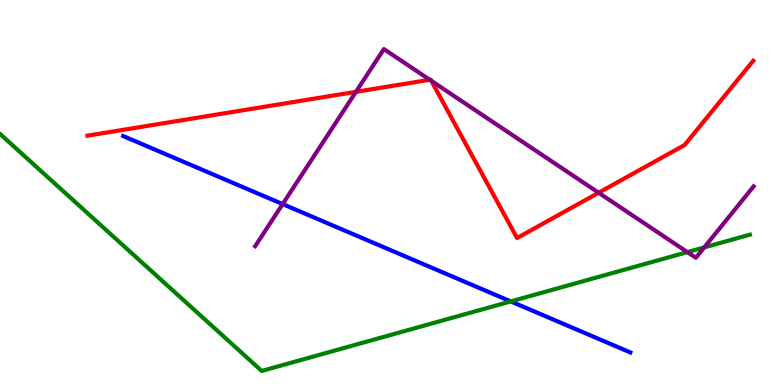[{'lines': ['blue', 'red'], 'intersections': []}, {'lines': ['green', 'red'], 'intersections': []}, {'lines': ['purple', 'red'], 'intersections': [{'x': 4.59, 'y': 7.61}, {'x': 5.55, 'y': 7.93}, {'x': 5.57, 'y': 7.9}, {'x': 7.72, 'y': 4.99}]}, {'lines': ['blue', 'green'], 'intersections': [{'x': 6.59, 'y': 2.17}]}, {'lines': ['blue', 'purple'], 'intersections': [{'x': 3.65, 'y': 4.7}]}, {'lines': ['green', 'purple'], 'intersections': [{'x': 8.87, 'y': 3.45}, {'x': 9.09, 'y': 3.57}]}]